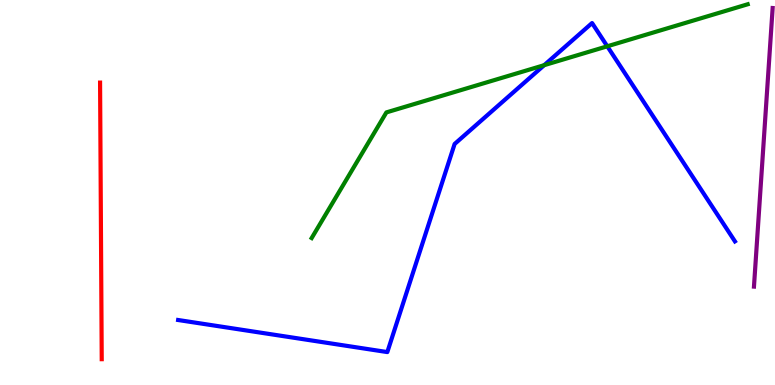[{'lines': ['blue', 'red'], 'intersections': []}, {'lines': ['green', 'red'], 'intersections': []}, {'lines': ['purple', 'red'], 'intersections': []}, {'lines': ['blue', 'green'], 'intersections': [{'x': 7.02, 'y': 8.31}, {'x': 7.84, 'y': 8.8}]}, {'lines': ['blue', 'purple'], 'intersections': []}, {'lines': ['green', 'purple'], 'intersections': []}]